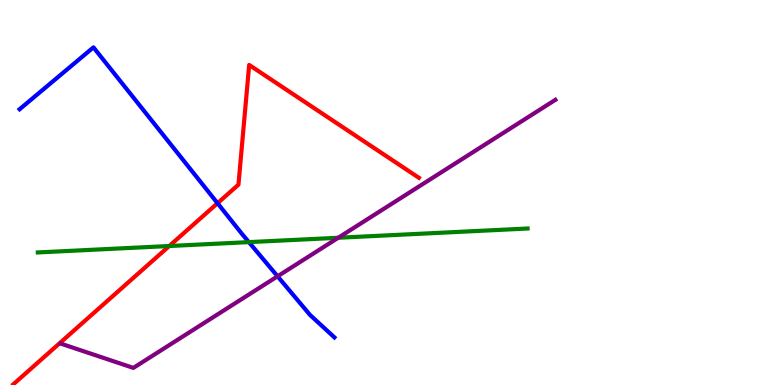[{'lines': ['blue', 'red'], 'intersections': [{'x': 2.81, 'y': 4.72}]}, {'lines': ['green', 'red'], 'intersections': [{'x': 2.18, 'y': 3.61}]}, {'lines': ['purple', 'red'], 'intersections': []}, {'lines': ['blue', 'green'], 'intersections': [{'x': 3.21, 'y': 3.71}]}, {'lines': ['blue', 'purple'], 'intersections': [{'x': 3.58, 'y': 2.82}]}, {'lines': ['green', 'purple'], 'intersections': [{'x': 4.36, 'y': 3.82}]}]